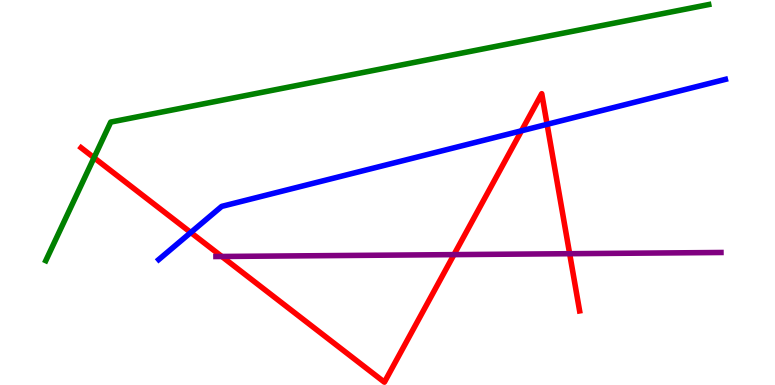[{'lines': ['blue', 'red'], 'intersections': [{'x': 2.46, 'y': 3.96}, {'x': 6.73, 'y': 6.6}, {'x': 7.06, 'y': 6.77}]}, {'lines': ['green', 'red'], 'intersections': [{'x': 1.21, 'y': 5.9}]}, {'lines': ['purple', 'red'], 'intersections': [{'x': 2.86, 'y': 3.34}, {'x': 5.86, 'y': 3.39}, {'x': 7.35, 'y': 3.41}]}, {'lines': ['blue', 'green'], 'intersections': []}, {'lines': ['blue', 'purple'], 'intersections': []}, {'lines': ['green', 'purple'], 'intersections': []}]